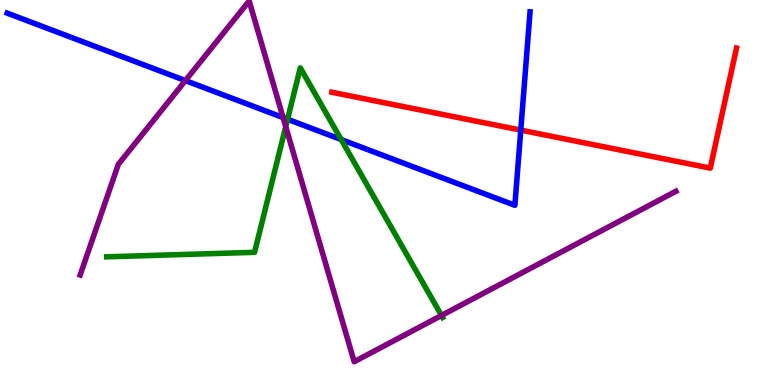[{'lines': ['blue', 'red'], 'intersections': [{'x': 6.72, 'y': 6.62}]}, {'lines': ['green', 'red'], 'intersections': []}, {'lines': ['purple', 'red'], 'intersections': []}, {'lines': ['blue', 'green'], 'intersections': [{'x': 3.71, 'y': 6.9}, {'x': 4.4, 'y': 6.38}]}, {'lines': ['blue', 'purple'], 'intersections': [{'x': 2.39, 'y': 7.91}, {'x': 3.65, 'y': 6.95}]}, {'lines': ['green', 'purple'], 'intersections': [{'x': 3.69, 'y': 6.71}, {'x': 5.7, 'y': 1.81}]}]